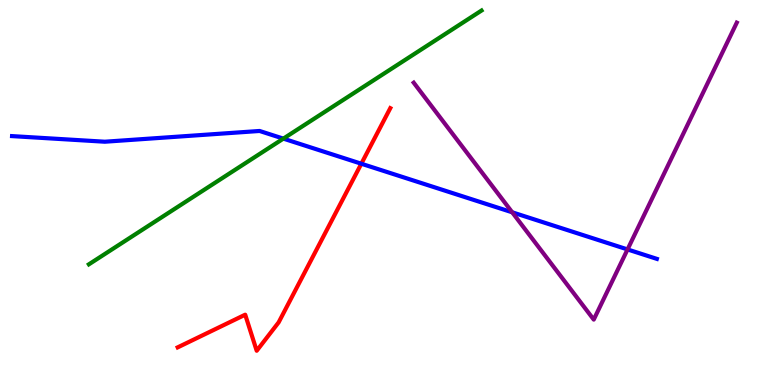[{'lines': ['blue', 'red'], 'intersections': [{'x': 4.66, 'y': 5.75}]}, {'lines': ['green', 'red'], 'intersections': []}, {'lines': ['purple', 'red'], 'intersections': []}, {'lines': ['blue', 'green'], 'intersections': [{'x': 3.66, 'y': 6.4}]}, {'lines': ['blue', 'purple'], 'intersections': [{'x': 6.61, 'y': 4.49}, {'x': 8.1, 'y': 3.52}]}, {'lines': ['green', 'purple'], 'intersections': []}]